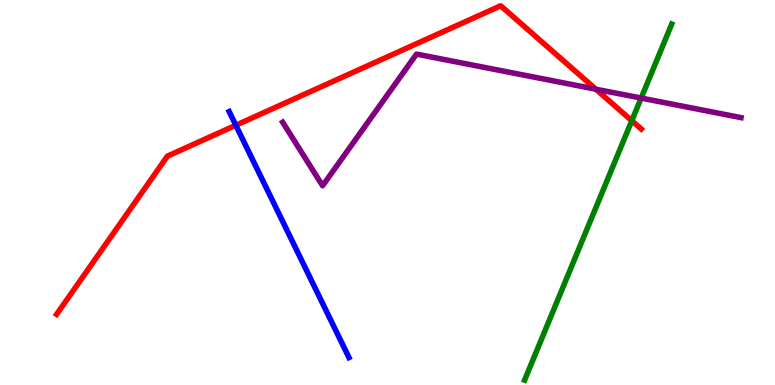[{'lines': ['blue', 'red'], 'intersections': [{'x': 3.04, 'y': 6.75}]}, {'lines': ['green', 'red'], 'intersections': [{'x': 8.15, 'y': 6.86}]}, {'lines': ['purple', 'red'], 'intersections': [{'x': 7.69, 'y': 7.68}]}, {'lines': ['blue', 'green'], 'intersections': []}, {'lines': ['blue', 'purple'], 'intersections': []}, {'lines': ['green', 'purple'], 'intersections': [{'x': 8.27, 'y': 7.45}]}]